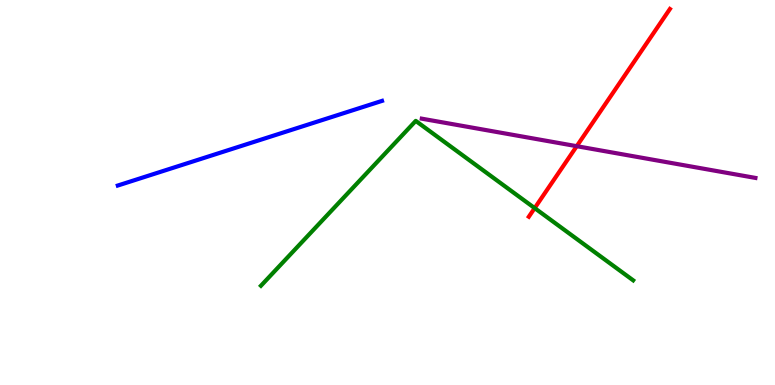[{'lines': ['blue', 'red'], 'intersections': []}, {'lines': ['green', 'red'], 'intersections': [{'x': 6.9, 'y': 4.59}]}, {'lines': ['purple', 'red'], 'intersections': [{'x': 7.44, 'y': 6.2}]}, {'lines': ['blue', 'green'], 'intersections': []}, {'lines': ['blue', 'purple'], 'intersections': []}, {'lines': ['green', 'purple'], 'intersections': []}]